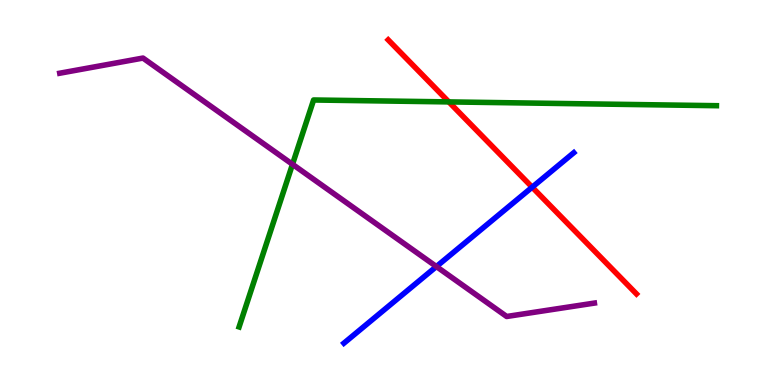[{'lines': ['blue', 'red'], 'intersections': [{'x': 6.87, 'y': 5.14}]}, {'lines': ['green', 'red'], 'intersections': [{'x': 5.79, 'y': 7.35}]}, {'lines': ['purple', 'red'], 'intersections': []}, {'lines': ['blue', 'green'], 'intersections': []}, {'lines': ['blue', 'purple'], 'intersections': [{'x': 5.63, 'y': 3.08}]}, {'lines': ['green', 'purple'], 'intersections': [{'x': 3.77, 'y': 5.73}]}]